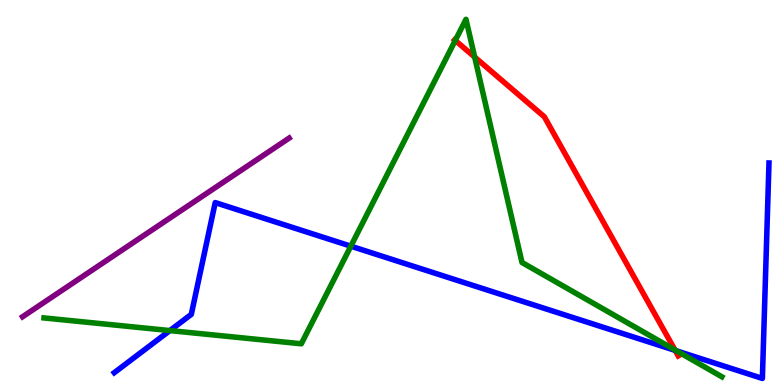[{'lines': ['blue', 'red'], 'intersections': [{'x': 8.71, 'y': 0.898}]}, {'lines': ['green', 'red'], 'intersections': [{'x': 5.87, 'y': 8.95}, {'x': 6.12, 'y': 8.52}, {'x': 8.71, 'y': 0.911}]}, {'lines': ['purple', 'red'], 'intersections': []}, {'lines': ['blue', 'green'], 'intersections': [{'x': 2.19, 'y': 1.41}, {'x': 4.53, 'y': 3.61}, {'x': 8.73, 'y': 0.888}]}, {'lines': ['blue', 'purple'], 'intersections': []}, {'lines': ['green', 'purple'], 'intersections': []}]